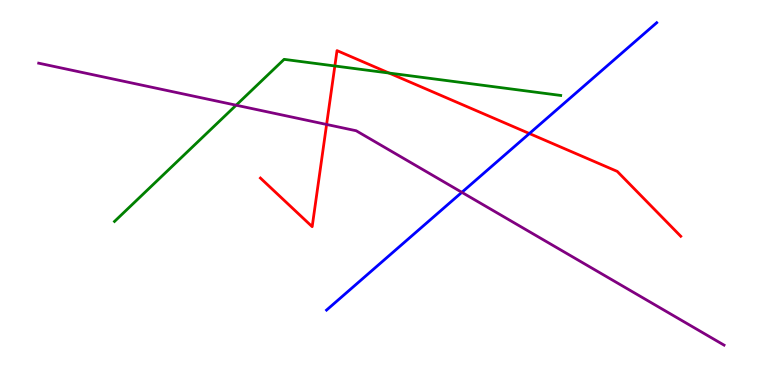[{'lines': ['blue', 'red'], 'intersections': [{'x': 6.83, 'y': 6.53}]}, {'lines': ['green', 'red'], 'intersections': [{'x': 4.32, 'y': 8.29}, {'x': 5.02, 'y': 8.1}]}, {'lines': ['purple', 'red'], 'intersections': [{'x': 4.21, 'y': 6.77}]}, {'lines': ['blue', 'green'], 'intersections': []}, {'lines': ['blue', 'purple'], 'intersections': [{'x': 5.96, 'y': 5.0}]}, {'lines': ['green', 'purple'], 'intersections': [{'x': 3.05, 'y': 7.27}]}]